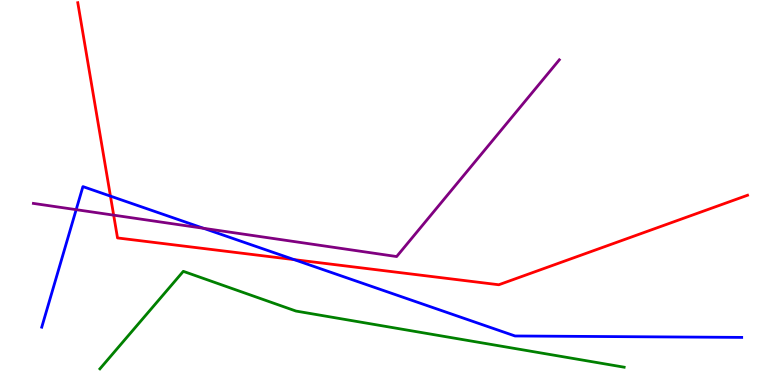[{'lines': ['blue', 'red'], 'intersections': [{'x': 1.43, 'y': 4.91}, {'x': 3.8, 'y': 3.26}]}, {'lines': ['green', 'red'], 'intersections': []}, {'lines': ['purple', 'red'], 'intersections': [{'x': 1.47, 'y': 4.41}]}, {'lines': ['blue', 'green'], 'intersections': []}, {'lines': ['blue', 'purple'], 'intersections': [{'x': 0.983, 'y': 4.55}, {'x': 2.63, 'y': 4.07}]}, {'lines': ['green', 'purple'], 'intersections': []}]